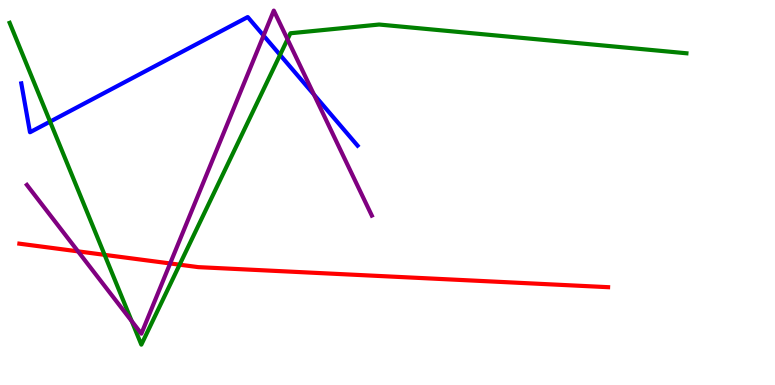[{'lines': ['blue', 'red'], 'intersections': []}, {'lines': ['green', 'red'], 'intersections': [{'x': 1.35, 'y': 3.38}, {'x': 2.32, 'y': 3.13}]}, {'lines': ['purple', 'red'], 'intersections': [{'x': 1.01, 'y': 3.47}, {'x': 2.2, 'y': 3.16}]}, {'lines': ['blue', 'green'], 'intersections': [{'x': 0.646, 'y': 6.84}, {'x': 3.61, 'y': 8.57}]}, {'lines': ['blue', 'purple'], 'intersections': [{'x': 3.4, 'y': 9.08}, {'x': 4.05, 'y': 7.54}]}, {'lines': ['green', 'purple'], 'intersections': [{'x': 1.7, 'y': 1.66}, {'x': 3.71, 'y': 8.98}]}]